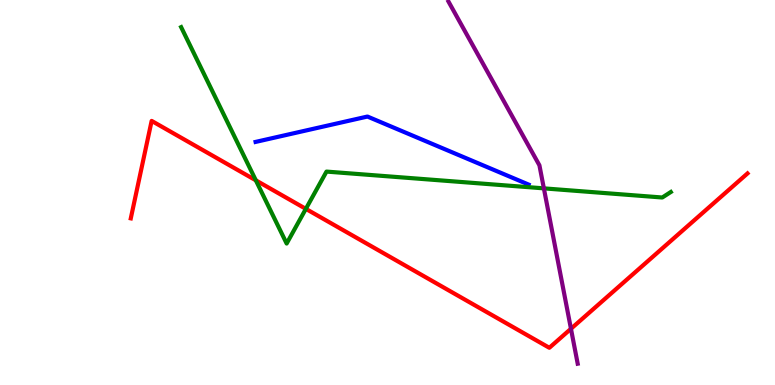[{'lines': ['blue', 'red'], 'intersections': []}, {'lines': ['green', 'red'], 'intersections': [{'x': 3.3, 'y': 5.32}, {'x': 3.95, 'y': 4.57}]}, {'lines': ['purple', 'red'], 'intersections': [{'x': 7.37, 'y': 1.46}]}, {'lines': ['blue', 'green'], 'intersections': []}, {'lines': ['blue', 'purple'], 'intersections': []}, {'lines': ['green', 'purple'], 'intersections': [{'x': 7.02, 'y': 5.11}]}]